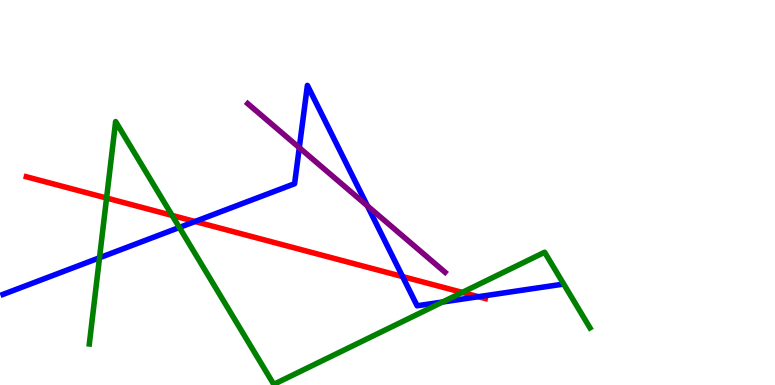[{'lines': ['blue', 'red'], 'intersections': [{'x': 2.52, 'y': 4.25}, {'x': 5.19, 'y': 2.82}, {'x': 6.17, 'y': 2.29}]}, {'lines': ['green', 'red'], 'intersections': [{'x': 1.38, 'y': 4.86}, {'x': 2.22, 'y': 4.4}, {'x': 5.96, 'y': 2.4}]}, {'lines': ['purple', 'red'], 'intersections': []}, {'lines': ['blue', 'green'], 'intersections': [{'x': 1.28, 'y': 3.3}, {'x': 2.31, 'y': 4.09}, {'x': 5.71, 'y': 2.16}]}, {'lines': ['blue', 'purple'], 'intersections': [{'x': 3.86, 'y': 6.16}, {'x': 4.74, 'y': 4.65}]}, {'lines': ['green', 'purple'], 'intersections': []}]